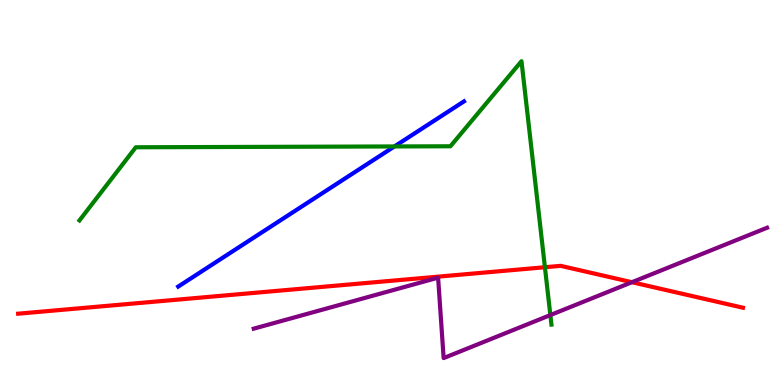[{'lines': ['blue', 'red'], 'intersections': []}, {'lines': ['green', 'red'], 'intersections': [{'x': 7.03, 'y': 3.06}]}, {'lines': ['purple', 'red'], 'intersections': [{'x': 8.15, 'y': 2.67}]}, {'lines': ['blue', 'green'], 'intersections': [{'x': 5.09, 'y': 6.2}]}, {'lines': ['blue', 'purple'], 'intersections': []}, {'lines': ['green', 'purple'], 'intersections': [{'x': 7.1, 'y': 1.82}]}]